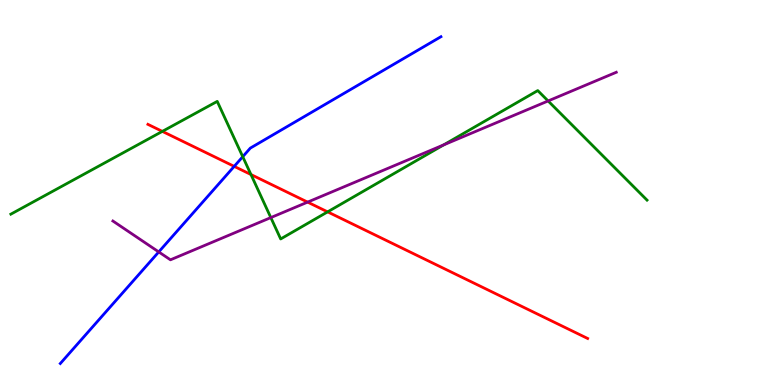[{'lines': ['blue', 'red'], 'intersections': [{'x': 3.02, 'y': 5.68}]}, {'lines': ['green', 'red'], 'intersections': [{'x': 2.09, 'y': 6.59}, {'x': 3.24, 'y': 5.47}, {'x': 4.23, 'y': 4.5}]}, {'lines': ['purple', 'red'], 'intersections': [{'x': 3.97, 'y': 4.75}]}, {'lines': ['blue', 'green'], 'intersections': [{'x': 3.13, 'y': 5.93}]}, {'lines': ['blue', 'purple'], 'intersections': [{'x': 2.05, 'y': 3.46}]}, {'lines': ['green', 'purple'], 'intersections': [{'x': 3.49, 'y': 4.35}, {'x': 5.72, 'y': 6.24}, {'x': 7.07, 'y': 7.38}]}]